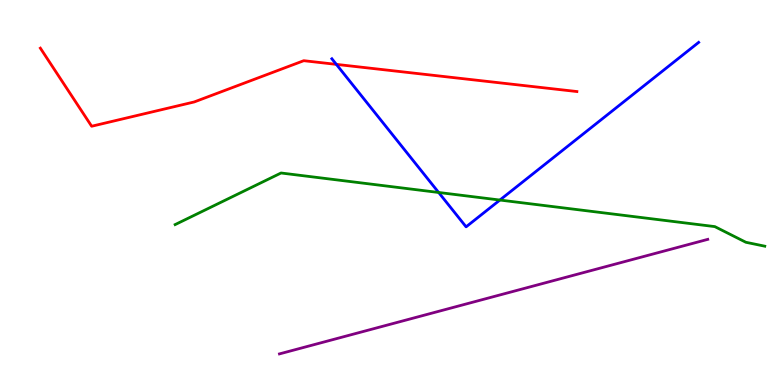[{'lines': ['blue', 'red'], 'intersections': [{'x': 4.34, 'y': 8.33}]}, {'lines': ['green', 'red'], 'intersections': []}, {'lines': ['purple', 'red'], 'intersections': []}, {'lines': ['blue', 'green'], 'intersections': [{'x': 5.66, 'y': 5.0}, {'x': 6.45, 'y': 4.8}]}, {'lines': ['blue', 'purple'], 'intersections': []}, {'lines': ['green', 'purple'], 'intersections': []}]